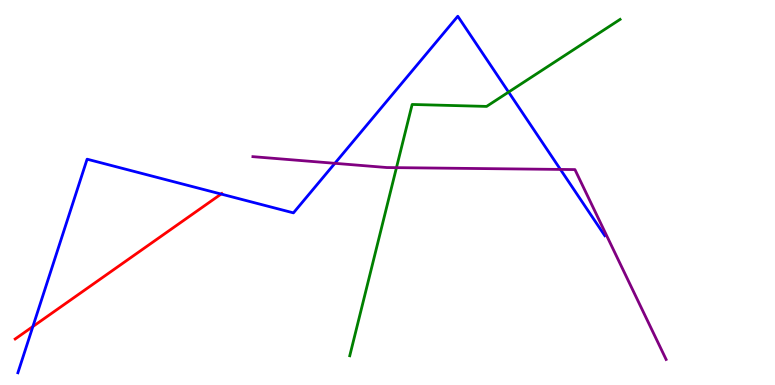[{'lines': ['blue', 'red'], 'intersections': [{'x': 0.424, 'y': 1.52}, {'x': 2.85, 'y': 4.96}]}, {'lines': ['green', 'red'], 'intersections': []}, {'lines': ['purple', 'red'], 'intersections': []}, {'lines': ['blue', 'green'], 'intersections': [{'x': 6.56, 'y': 7.61}]}, {'lines': ['blue', 'purple'], 'intersections': [{'x': 4.32, 'y': 5.76}, {'x': 7.23, 'y': 5.6}]}, {'lines': ['green', 'purple'], 'intersections': [{'x': 5.12, 'y': 5.65}]}]